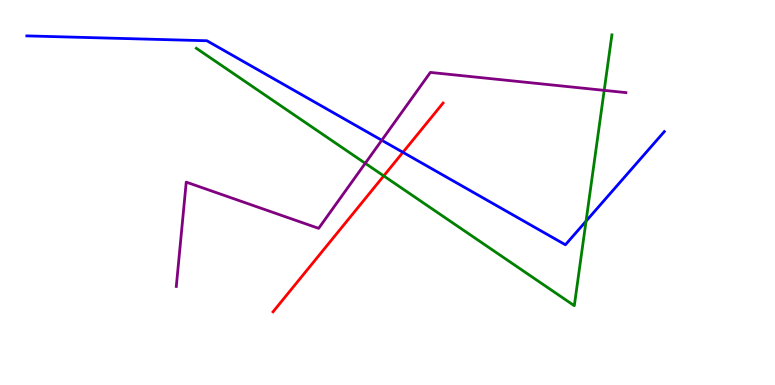[{'lines': ['blue', 'red'], 'intersections': [{'x': 5.2, 'y': 6.04}]}, {'lines': ['green', 'red'], 'intersections': [{'x': 4.95, 'y': 5.43}]}, {'lines': ['purple', 'red'], 'intersections': []}, {'lines': ['blue', 'green'], 'intersections': [{'x': 7.56, 'y': 4.26}]}, {'lines': ['blue', 'purple'], 'intersections': [{'x': 4.93, 'y': 6.36}]}, {'lines': ['green', 'purple'], 'intersections': [{'x': 4.71, 'y': 5.76}, {'x': 7.8, 'y': 7.65}]}]